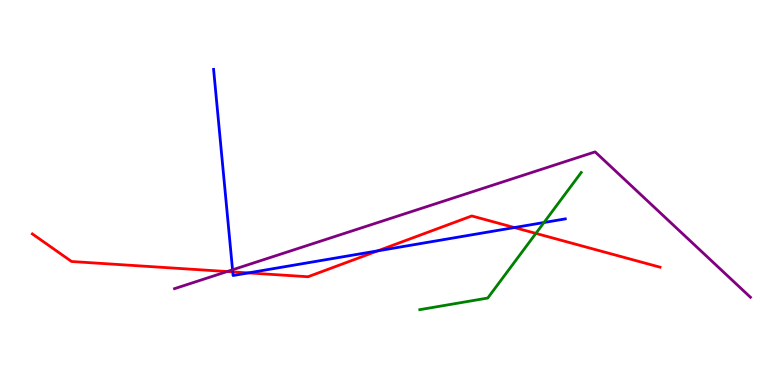[{'lines': ['blue', 'red'], 'intersections': [{'x': 3.0, 'y': 2.94}, {'x': 3.2, 'y': 2.91}, {'x': 4.87, 'y': 3.48}, {'x': 6.64, 'y': 4.09}]}, {'lines': ['green', 'red'], 'intersections': [{'x': 6.91, 'y': 3.94}]}, {'lines': ['purple', 'red'], 'intersections': [{'x': 2.93, 'y': 2.95}]}, {'lines': ['blue', 'green'], 'intersections': [{'x': 7.02, 'y': 4.22}]}, {'lines': ['blue', 'purple'], 'intersections': [{'x': 3.0, 'y': 2.99}]}, {'lines': ['green', 'purple'], 'intersections': []}]